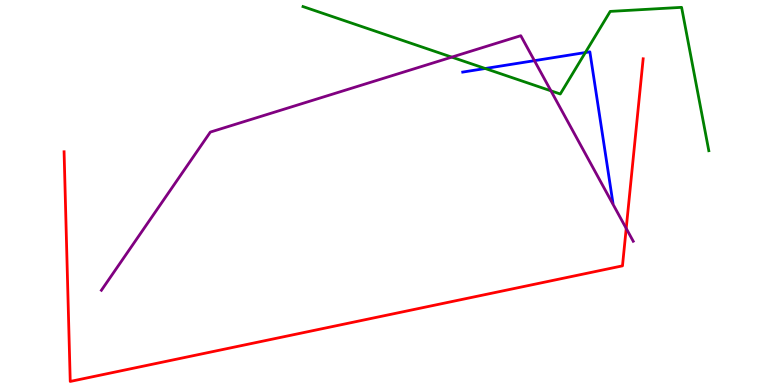[{'lines': ['blue', 'red'], 'intersections': []}, {'lines': ['green', 'red'], 'intersections': []}, {'lines': ['purple', 'red'], 'intersections': [{'x': 8.08, 'y': 4.07}]}, {'lines': ['blue', 'green'], 'intersections': [{'x': 6.26, 'y': 8.22}, {'x': 7.55, 'y': 8.64}]}, {'lines': ['blue', 'purple'], 'intersections': [{'x': 6.9, 'y': 8.42}]}, {'lines': ['green', 'purple'], 'intersections': [{'x': 5.83, 'y': 8.52}, {'x': 7.11, 'y': 7.64}]}]